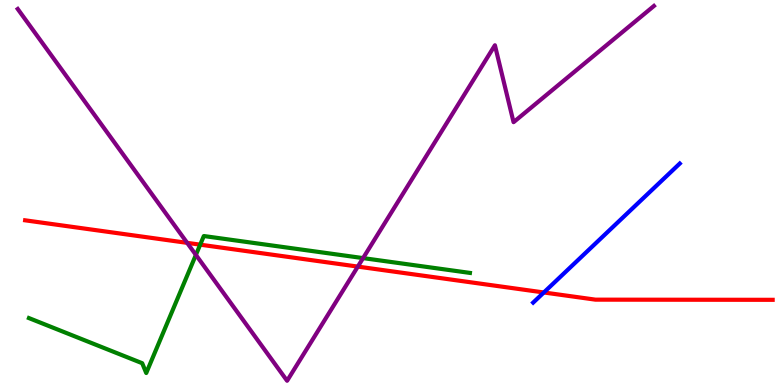[{'lines': ['blue', 'red'], 'intersections': [{'x': 7.02, 'y': 2.4}]}, {'lines': ['green', 'red'], 'intersections': [{'x': 2.58, 'y': 3.65}]}, {'lines': ['purple', 'red'], 'intersections': [{'x': 2.42, 'y': 3.69}, {'x': 4.62, 'y': 3.08}]}, {'lines': ['blue', 'green'], 'intersections': []}, {'lines': ['blue', 'purple'], 'intersections': []}, {'lines': ['green', 'purple'], 'intersections': [{'x': 2.53, 'y': 3.38}, {'x': 4.68, 'y': 3.3}]}]